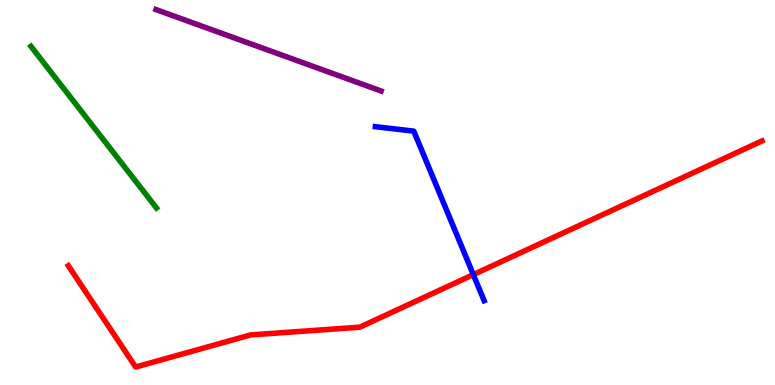[{'lines': ['blue', 'red'], 'intersections': [{'x': 6.11, 'y': 2.87}]}, {'lines': ['green', 'red'], 'intersections': []}, {'lines': ['purple', 'red'], 'intersections': []}, {'lines': ['blue', 'green'], 'intersections': []}, {'lines': ['blue', 'purple'], 'intersections': []}, {'lines': ['green', 'purple'], 'intersections': []}]